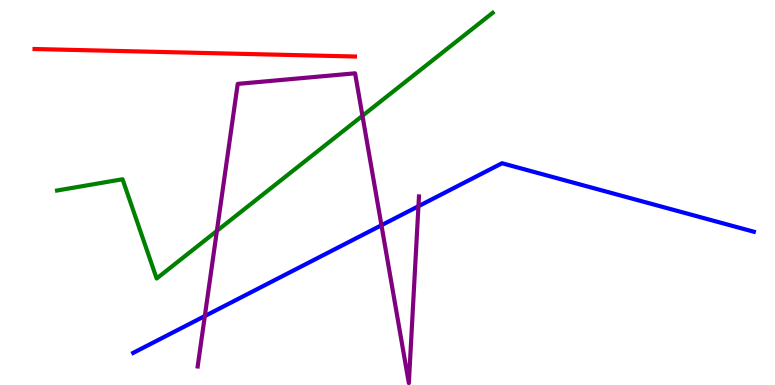[{'lines': ['blue', 'red'], 'intersections': []}, {'lines': ['green', 'red'], 'intersections': []}, {'lines': ['purple', 'red'], 'intersections': []}, {'lines': ['blue', 'green'], 'intersections': []}, {'lines': ['blue', 'purple'], 'intersections': [{'x': 2.64, 'y': 1.79}, {'x': 4.92, 'y': 4.15}, {'x': 5.4, 'y': 4.64}]}, {'lines': ['green', 'purple'], 'intersections': [{'x': 2.8, 'y': 4.0}, {'x': 4.68, 'y': 6.99}]}]